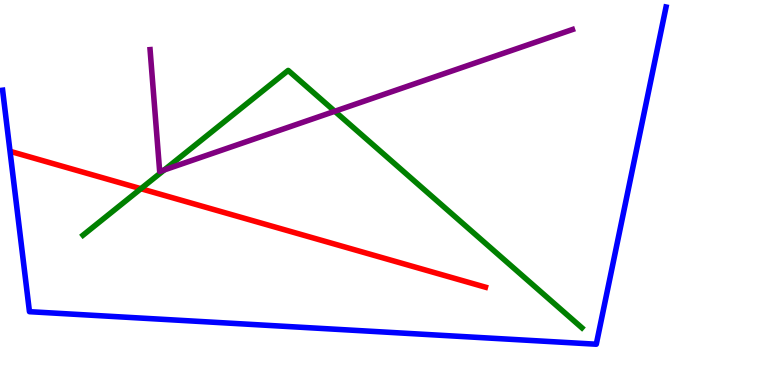[{'lines': ['blue', 'red'], 'intersections': []}, {'lines': ['green', 'red'], 'intersections': [{'x': 1.82, 'y': 5.1}]}, {'lines': ['purple', 'red'], 'intersections': []}, {'lines': ['blue', 'green'], 'intersections': []}, {'lines': ['blue', 'purple'], 'intersections': []}, {'lines': ['green', 'purple'], 'intersections': [{'x': 2.12, 'y': 5.59}, {'x': 4.32, 'y': 7.11}]}]